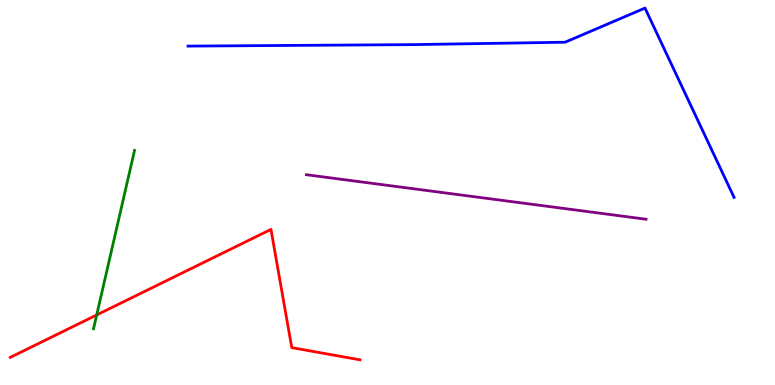[{'lines': ['blue', 'red'], 'intersections': []}, {'lines': ['green', 'red'], 'intersections': [{'x': 1.25, 'y': 1.82}]}, {'lines': ['purple', 'red'], 'intersections': []}, {'lines': ['blue', 'green'], 'intersections': []}, {'lines': ['blue', 'purple'], 'intersections': []}, {'lines': ['green', 'purple'], 'intersections': []}]